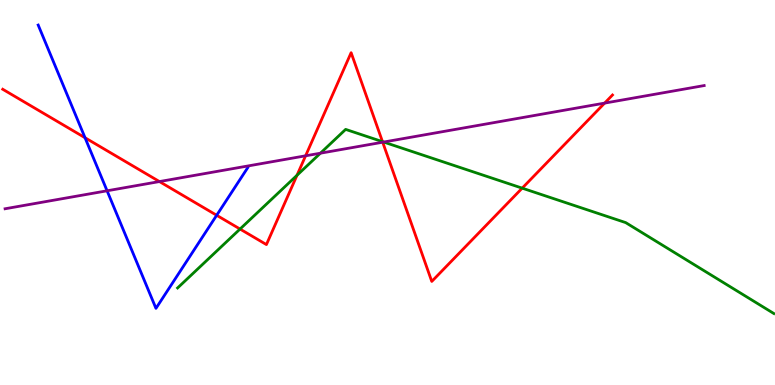[{'lines': ['blue', 'red'], 'intersections': [{'x': 1.1, 'y': 6.42}, {'x': 2.8, 'y': 4.41}]}, {'lines': ['green', 'red'], 'intersections': [{'x': 3.1, 'y': 4.05}, {'x': 3.83, 'y': 5.45}, {'x': 4.94, 'y': 6.32}, {'x': 6.74, 'y': 5.11}]}, {'lines': ['purple', 'red'], 'intersections': [{'x': 2.06, 'y': 5.28}, {'x': 3.94, 'y': 5.95}, {'x': 4.94, 'y': 6.31}, {'x': 7.8, 'y': 7.32}]}, {'lines': ['blue', 'green'], 'intersections': []}, {'lines': ['blue', 'purple'], 'intersections': [{'x': 1.38, 'y': 5.04}]}, {'lines': ['green', 'purple'], 'intersections': [{'x': 4.13, 'y': 6.02}, {'x': 4.95, 'y': 6.31}]}]